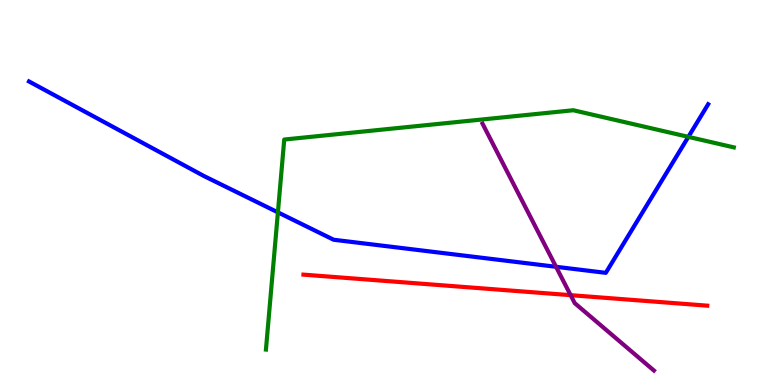[{'lines': ['blue', 'red'], 'intersections': []}, {'lines': ['green', 'red'], 'intersections': []}, {'lines': ['purple', 'red'], 'intersections': [{'x': 7.36, 'y': 2.33}]}, {'lines': ['blue', 'green'], 'intersections': [{'x': 3.59, 'y': 4.48}, {'x': 8.88, 'y': 6.45}]}, {'lines': ['blue', 'purple'], 'intersections': [{'x': 7.17, 'y': 3.07}]}, {'lines': ['green', 'purple'], 'intersections': []}]